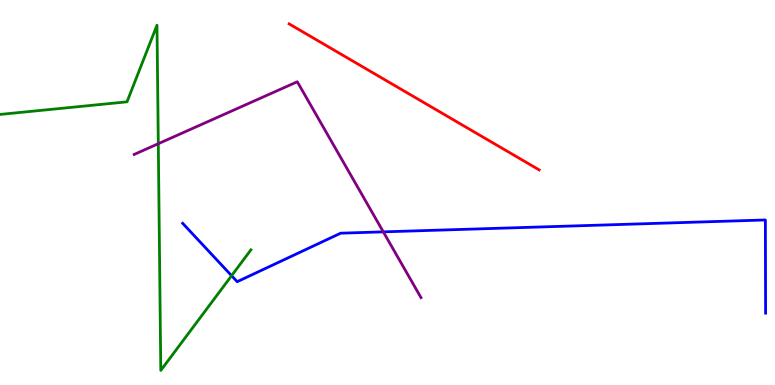[{'lines': ['blue', 'red'], 'intersections': []}, {'lines': ['green', 'red'], 'intersections': []}, {'lines': ['purple', 'red'], 'intersections': []}, {'lines': ['blue', 'green'], 'intersections': [{'x': 2.99, 'y': 2.84}]}, {'lines': ['blue', 'purple'], 'intersections': [{'x': 4.95, 'y': 3.98}]}, {'lines': ['green', 'purple'], 'intersections': [{'x': 2.04, 'y': 6.27}]}]